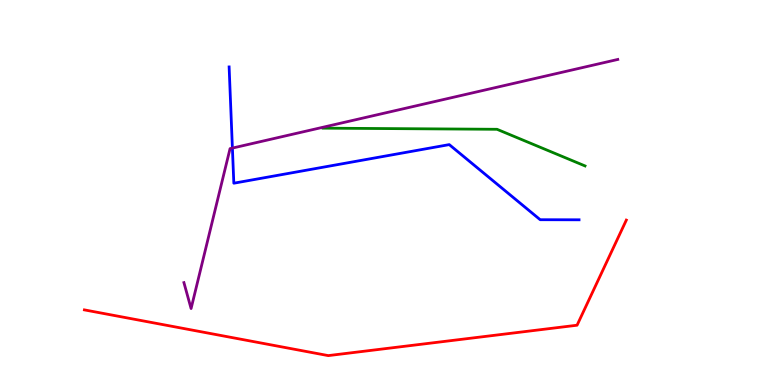[{'lines': ['blue', 'red'], 'intersections': []}, {'lines': ['green', 'red'], 'intersections': []}, {'lines': ['purple', 'red'], 'intersections': []}, {'lines': ['blue', 'green'], 'intersections': []}, {'lines': ['blue', 'purple'], 'intersections': [{'x': 3.0, 'y': 6.15}]}, {'lines': ['green', 'purple'], 'intersections': []}]